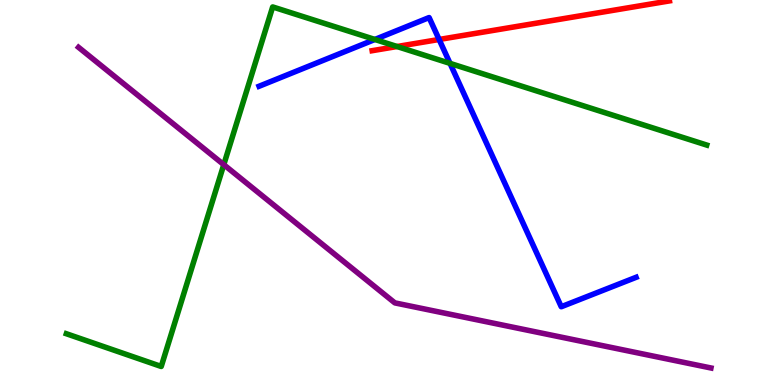[{'lines': ['blue', 'red'], 'intersections': [{'x': 5.67, 'y': 8.97}]}, {'lines': ['green', 'red'], 'intersections': [{'x': 5.12, 'y': 8.79}]}, {'lines': ['purple', 'red'], 'intersections': []}, {'lines': ['blue', 'green'], 'intersections': [{'x': 4.84, 'y': 8.97}, {'x': 5.81, 'y': 8.35}]}, {'lines': ['blue', 'purple'], 'intersections': []}, {'lines': ['green', 'purple'], 'intersections': [{'x': 2.89, 'y': 5.72}]}]